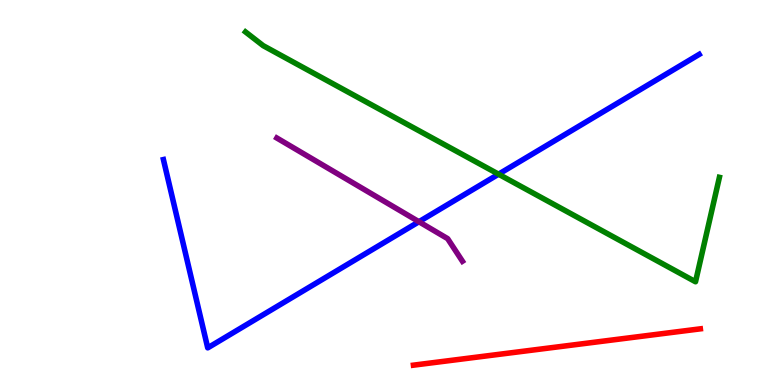[{'lines': ['blue', 'red'], 'intersections': []}, {'lines': ['green', 'red'], 'intersections': []}, {'lines': ['purple', 'red'], 'intersections': []}, {'lines': ['blue', 'green'], 'intersections': [{'x': 6.43, 'y': 5.48}]}, {'lines': ['blue', 'purple'], 'intersections': [{'x': 5.41, 'y': 4.24}]}, {'lines': ['green', 'purple'], 'intersections': []}]